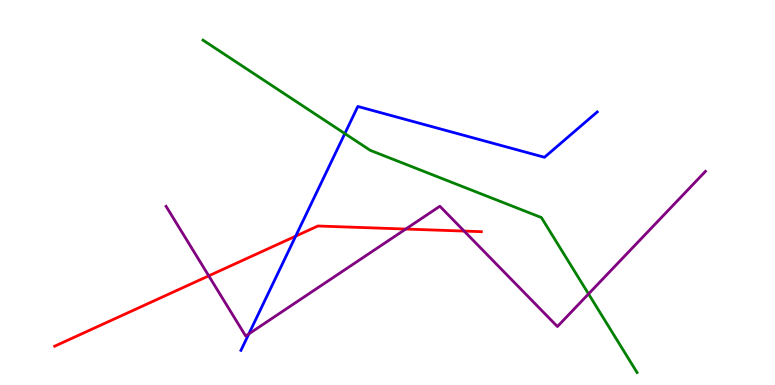[{'lines': ['blue', 'red'], 'intersections': [{'x': 3.82, 'y': 3.87}]}, {'lines': ['green', 'red'], 'intersections': []}, {'lines': ['purple', 'red'], 'intersections': [{'x': 2.69, 'y': 2.84}, {'x': 5.24, 'y': 4.05}, {'x': 5.99, 'y': 4.0}]}, {'lines': ['blue', 'green'], 'intersections': [{'x': 4.45, 'y': 6.53}]}, {'lines': ['blue', 'purple'], 'intersections': [{'x': 3.21, 'y': 1.33}]}, {'lines': ['green', 'purple'], 'intersections': [{'x': 7.59, 'y': 2.37}]}]